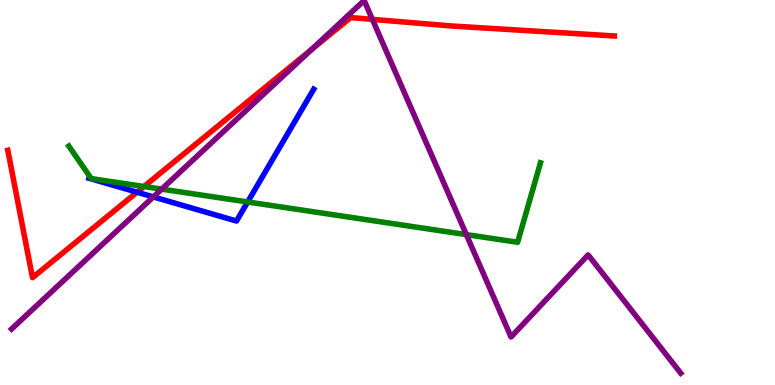[{'lines': ['blue', 'red'], 'intersections': [{'x': 1.77, 'y': 5.01}]}, {'lines': ['green', 'red'], 'intersections': [{'x': 1.86, 'y': 5.16}]}, {'lines': ['purple', 'red'], 'intersections': [{'x': 4.02, 'y': 8.71}, {'x': 4.8, 'y': 9.5}]}, {'lines': ['blue', 'green'], 'intersections': [{'x': 3.2, 'y': 4.75}]}, {'lines': ['blue', 'purple'], 'intersections': [{'x': 1.98, 'y': 4.89}]}, {'lines': ['green', 'purple'], 'intersections': [{'x': 2.09, 'y': 5.09}, {'x': 6.02, 'y': 3.91}]}]